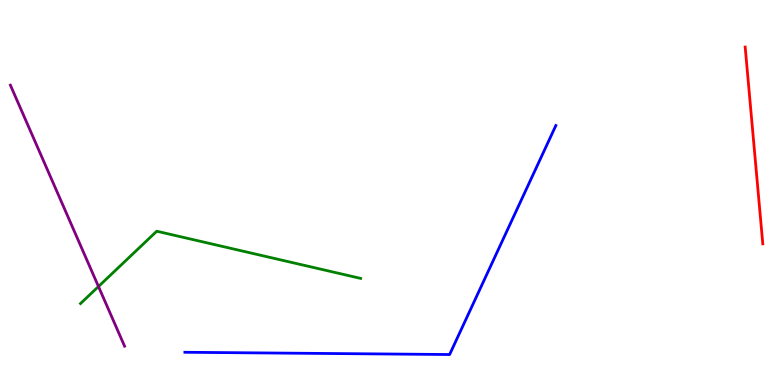[{'lines': ['blue', 'red'], 'intersections': []}, {'lines': ['green', 'red'], 'intersections': []}, {'lines': ['purple', 'red'], 'intersections': []}, {'lines': ['blue', 'green'], 'intersections': []}, {'lines': ['blue', 'purple'], 'intersections': []}, {'lines': ['green', 'purple'], 'intersections': [{'x': 1.27, 'y': 2.56}]}]